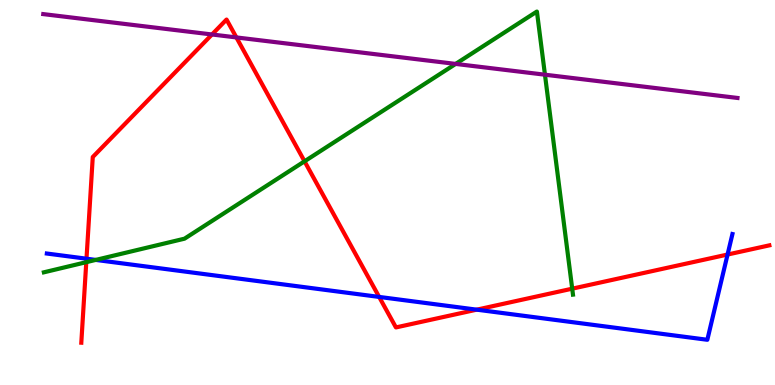[{'lines': ['blue', 'red'], 'intersections': [{'x': 1.12, 'y': 3.28}, {'x': 4.89, 'y': 2.29}, {'x': 6.15, 'y': 1.96}, {'x': 9.39, 'y': 3.39}]}, {'lines': ['green', 'red'], 'intersections': [{'x': 1.11, 'y': 3.19}, {'x': 3.93, 'y': 5.81}, {'x': 7.38, 'y': 2.5}]}, {'lines': ['purple', 'red'], 'intersections': [{'x': 2.74, 'y': 9.1}, {'x': 3.05, 'y': 9.03}]}, {'lines': ['blue', 'green'], 'intersections': [{'x': 1.24, 'y': 3.25}]}, {'lines': ['blue', 'purple'], 'intersections': []}, {'lines': ['green', 'purple'], 'intersections': [{'x': 5.88, 'y': 8.34}, {'x': 7.03, 'y': 8.06}]}]